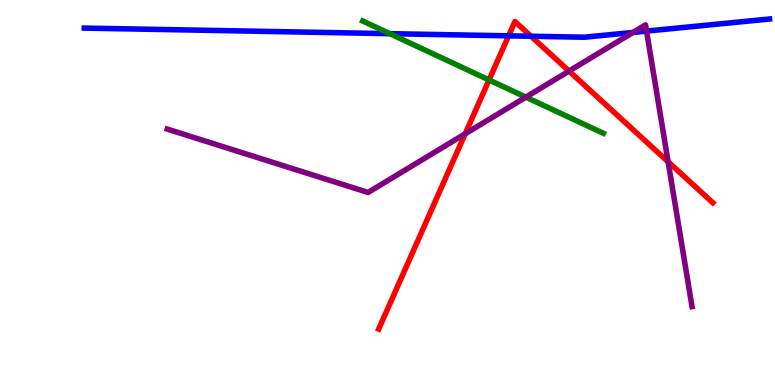[{'lines': ['blue', 'red'], 'intersections': [{'x': 6.56, 'y': 9.07}, {'x': 6.85, 'y': 9.06}]}, {'lines': ['green', 'red'], 'intersections': [{'x': 6.31, 'y': 7.92}]}, {'lines': ['purple', 'red'], 'intersections': [{'x': 6.0, 'y': 6.52}, {'x': 7.34, 'y': 8.15}, {'x': 8.62, 'y': 5.8}]}, {'lines': ['blue', 'green'], 'intersections': [{'x': 5.03, 'y': 9.13}]}, {'lines': ['blue', 'purple'], 'intersections': [{'x': 8.17, 'y': 9.16}, {'x': 8.34, 'y': 9.19}]}, {'lines': ['green', 'purple'], 'intersections': [{'x': 6.79, 'y': 7.48}]}]